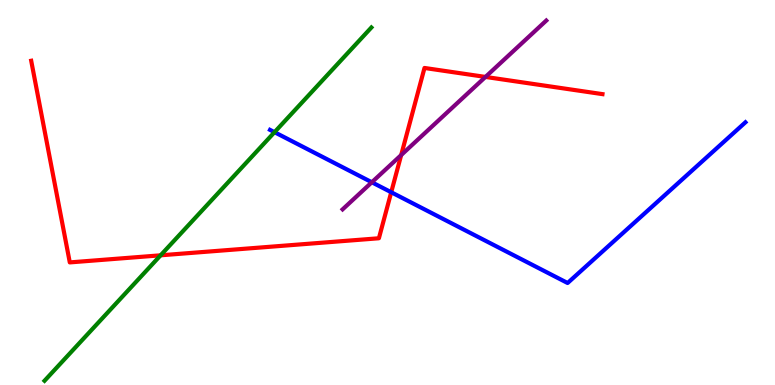[{'lines': ['blue', 'red'], 'intersections': [{'x': 5.05, 'y': 5.01}]}, {'lines': ['green', 'red'], 'intersections': [{'x': 2.07, 'y': 3.37}]}, {'lines': ['purple', 'red'], 'intersections': [{'x': 5.18, 'y': 5.97}, {'x': 6.26, 'y': 8.0}]}, {'lines': ['blue', 'green'], 'intersections': [{'x': 3.54, 'y': 6.57}]}, {'lines': ['blue', 'purple'], 'intersections': [{'x': 4.8, 'y': 5.27}]}, {'lines': ['green', 'purple'], 'intersections': []}]